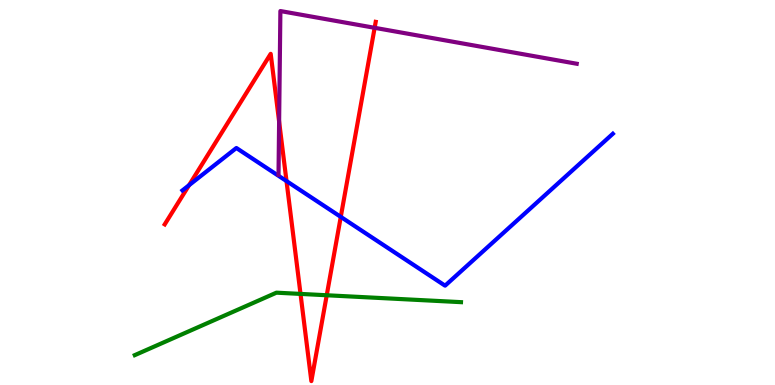[{'lines': ['blue', 'red'], 'intersections': [{'x': 2.44, 'y': 5.19}, {'x': 3.7, 'y': 5.3}, {'x': 4.4, 'y': 4.37}]}, {'lines': ['green', 'red'], 'intersections': [{'x': 3.88, 'y': 2.37}, {'x': 4.22, 'y': 2.33}]}, {'lines': ['purple', 'red'], 'intersections': [{'x': 3.6, 'y': 6.84}, {'x': 4.83, 'y': 9.28}]}, {'lines': ['blue', 'green'], 'intersections': []}, {'lines': ['blue', 'purple'], 'intersections': []}, {'lines': ['green', 'purple'], 'intersections': []}]